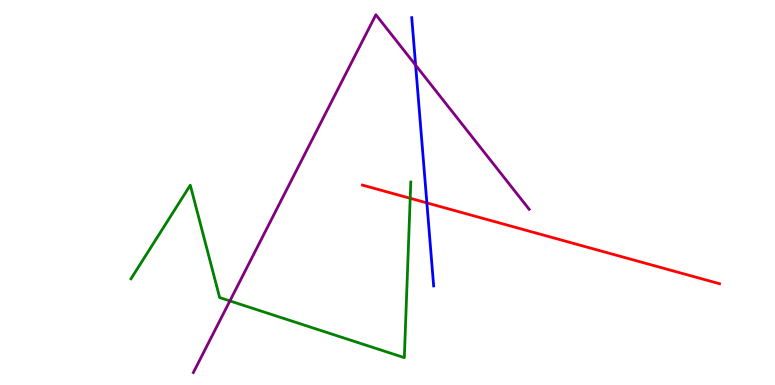[{'lines': ['blue', 'red'], 'intersections': [{'x': 5.51, 'y': 4.73}]}, {'lines': ['green', 'red'], 'intersections': [{'x': 5.29, 'y': 4.85}]}, {'lines': ['purple', 'red'], 'intersections': []}, {'lines': ['blue', 'green'], 'intersections': []}, {'lines': ['blue', 'purple'], 'intersections': [{'x': 5.36, 'y': 8.31}]}, {'lines': ['green', 'purple'], 'intersections': [{'x': 2.97, 'y': 2.18}]}]